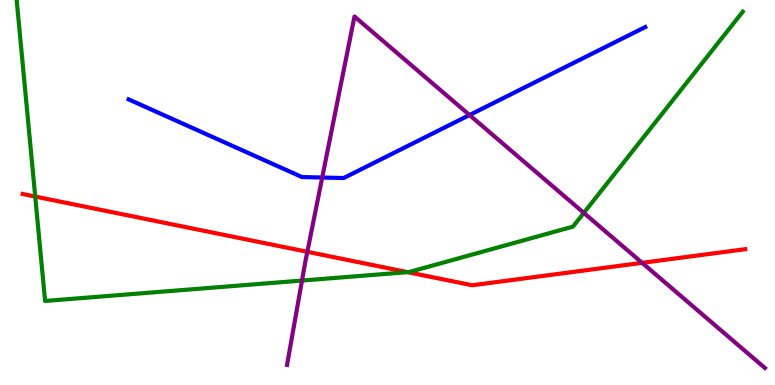[{'lines': ['blue', 'red'], 'intersections': []}, {'lines': ['green', 'red'], 'intersections': [{'x': 0.455, 'y': 4.89}, {'x': 5.26, 'y': 2.93}]}, {'lines': ['purple', 'red'], 'intersections': [{'x': 3.97, 'y': 3.46}, {'x': 8.29, 'y': 3.17}]}, {'lines': ['blue', 'green'], 'intersections': []}, {'lines': ['blue', 'purple'], 'intersections': [{'x': 4.16, 'y': 5.39}, {'x': 6.06, 'y': 7.01}]}, {'lines': ['green', 'purple'], 'intersections': [{'x': 3.9, 'y': 2.71}, {'x': 7.53, 'y': 4.47}]}]